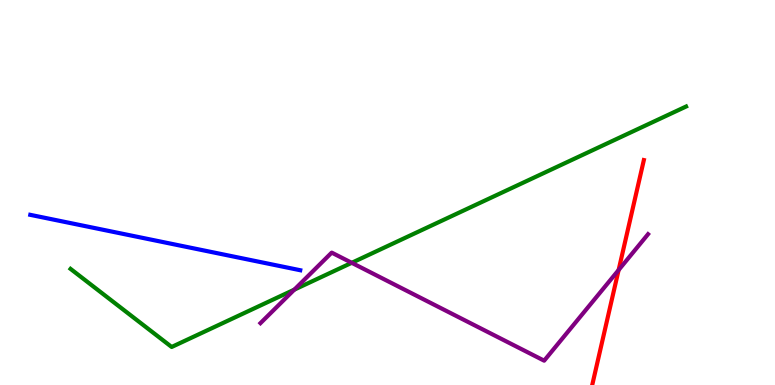[{'lines': ['blue', 'red'], 'intersections': []}, {'lines': ['green', 'red'], 'intersections': []}, {'lines': ['purple', 'red'], 'intersections': [{'x': 7.98, 'y': 2.99}]}, {'lines': ['blue', 'green'], 'intersections': []}, {'lines': ['blue', 'purple'], 'intersections': []}, {'lines': ['green', 'purple'], 'intersections': [{'x': 3.8, 'y': 2.48}, {'x': 4.54, 'y': 3.17}]}]